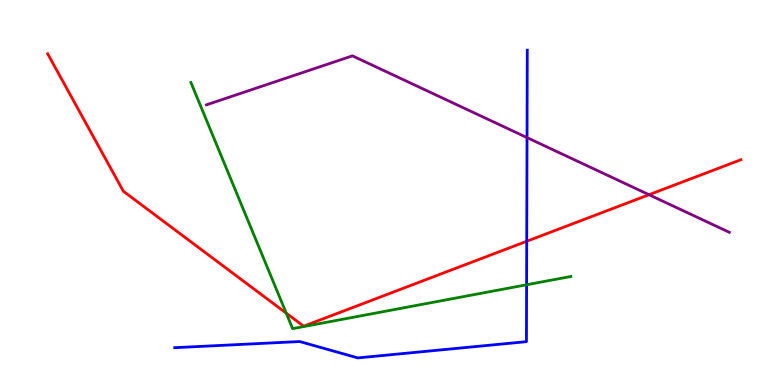[{'lines': ['blue', 'red'], 'intersections': [{'x': 6.8, 'y': 3.73}]}, {'lines': ['green', 'red'], 'intersections': [{'x': 3.69, 'y': 1.87}]}, {'lines': ['purple', 'red'], 'intersections': [{'x': 8.37, 'y': 4.94}]}, {'lines': ['blue', 'green'], 'intersections': [{'x': 6.79, 'y': 2.6}]}, {'lines': ['blue', 'purple'], 'intersections': [{'x': 6.8, 'y': 6.43}]}, {'lines': ['green', 'purple'], 'intersections': []}]